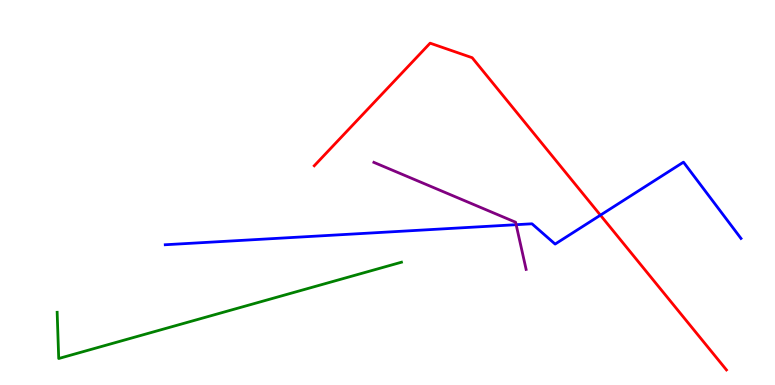[{'lines': ['blue', 'red'], 'intersections': [{'x': 7.75, 'y': 4.41}]}, {'lines': ['green', 'red'], 'intersections': []}, {'lines': ['purple', 'red'], 'intersections': []}, {'lines': ['blue', 'green'], 'intersections': []}, {'lines': ['blue', 'purple'], 'intersections': [{'x': 6.66, 'y': 4.16}]}, {'lines': ['green', 'purple'], 'intersections': []}]